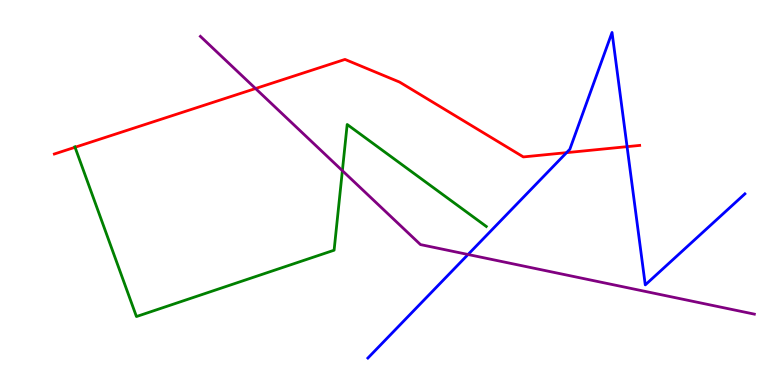[{'lines': ['blue', 'red'], 'intersections': [{'x': 7.31, 'y': 6.04}, {'x': 8.09, 'y': 6.19}]}, {'lines': ['green', 'red'], 'intersections': [{'x': 0.968, 'y': 6.17}]}, {'lines': ['purple', 'red'], 'intersections': [{'x': 3.3, 'y': 7.7}]}, {'lines': ['blue', 'green'], 'intersections': []}, {'lines': ['blue', 'purple'], 'intersections': [{'x': 6.04, 'y': 3.39}]}, {'lines': ['green', 'purple'], 'intersections': [{'x': 4.42, 'y': 5.57}]}]